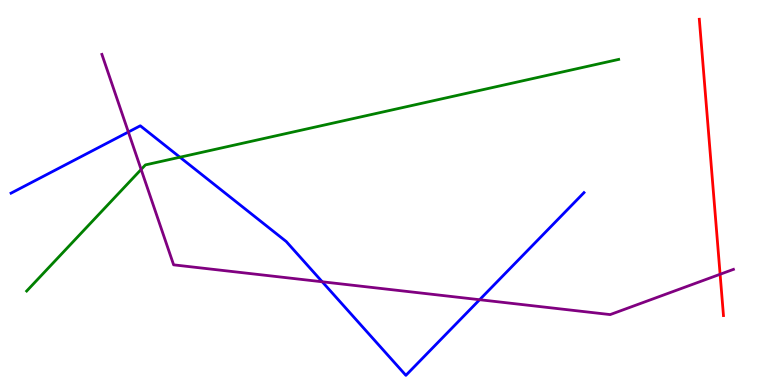[{'lines': ['blue', 'red'], 'intersections': []}, {'lines': ['green', 'red'], 'intersections': []}, {'lines': ['purple', 'red'], 'intersections': [{'x': 9.29, 'y': 2.88}]}, {'lines': ['blue', 'green'], 'intersections': [{'x': 2.32, 'y': 5.92}]}, {'lines': ['blue', 'purple'], 'intersections': [{'x': 1.66, 'y': 6.57}, {'x': 4.16, 'y': 2.68}, {'x': 6.19, 'y': 2.22}]}, {'lines': ['green', 'purple'], 'intersections': [{'x': 1.82, 'y': 5.6}]}]